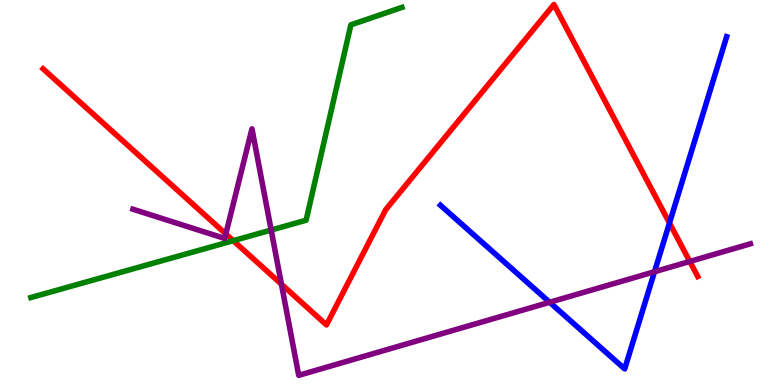[{'lines': ['blue', 'red'], 'intersections': [{'x': 8.64, 'y': 4.21}]}, {'lines': ['green', 'red'], 'intersections': [{'x': 3.01, 'y': 3.75}]}, {'lines': ['purple', 'red'], 'intersections': [{'x': 2.91, 'y': 3.92}, {'x': 3.63, 'y': 2.62}, {'x': 8.9, 'y': 3.21}]}, {'lines': ['blue', 'green'], 'intersections': []}, {'lines': ['blue', 'purple'], 'intersections': [{'x': 7.09, 'y': 2.15}, {'x': 8.45, 'y': 2.94}]}, {'lines': ['green', 'purple'], 'intersections': [{'x': 3.5, 'y': 4.02}]}]